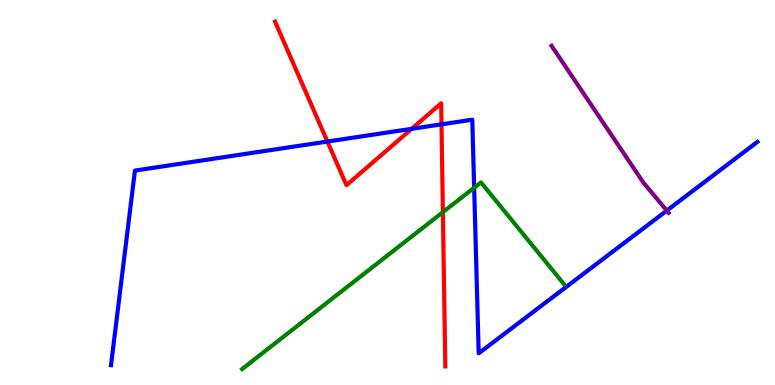[{'lines': ['blue', 'red'], 'intersections': [{'x': 4.22, 'y': 6.32}, {'x': 5.31, 'y': 6.65}, {'x': 5.7, 'y': 6.77}]}, {'lines': ['green', 'red'], 'intersections': [{'x': 5.71, 'y': 4.49}]}, {'lines': ['purple', 'red'], 'intersections': []}, {'lines': ['blue', 'green'], 'intersections': [{'x': 6.12, 'y': 5.12}]}, {'lines': ['blue', 'purple'], 'intersections': [{'x': 8.6, 'y': 4.53}]}, {'lines': ['green', 'purple'], 'intersections': []}]